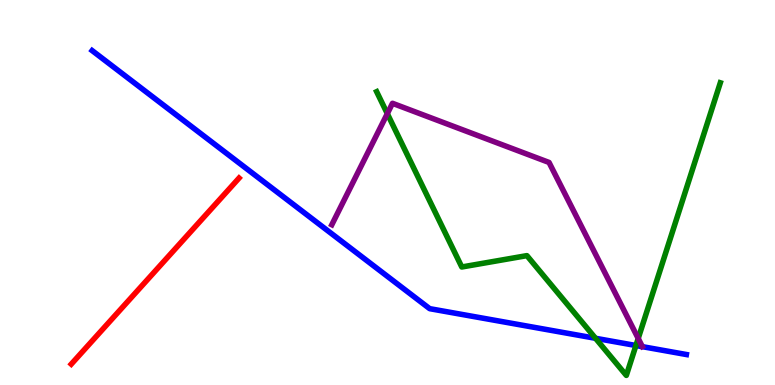[{'lines': ['blue', 'red'], 'intersections': []}, {'lines': ['green', 'red'], 'intersections': []}, {'lines': ['purple', 'red'], 'intersections': []}, {'lines': ['blue', 'green'], 'intersections': [{'x': 7.68, 'y': 1.21}, {'x': 8.21, 'y': 1.03}]}, {'lines': ['blue', 'purple'], 'intersections': []}, {'lines': ['green', 'purple'], 'intersections': [{'x': 5.0, 'y': 7.05}, {'x': 8.23, 'y': 1.21}]}]